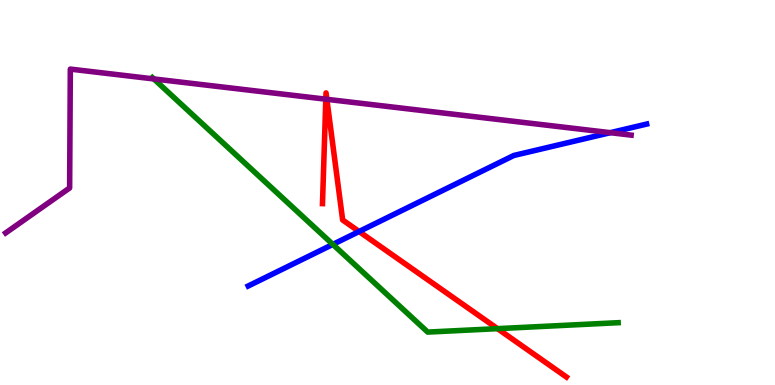[{'lines': ['blue', 'red'], 'intersections': [{'x': 4.63, 'y': 3.99}]}, {'lines': ['green', 'red'], 'intersections': [{'x': 6.42, 'y': 1.46}]}, {'lines': ['purple', 'red'], 'intersections': [{'x': 4.2, 'y': 7.42}, {'x': 4.22, 'y': 7.42}]}, {'lines': ['blue', 'green'], 'intersections': [{'x': 4.29, 'y': 3.65}]}, {'lines': ['blue', 'purple'], 'intersections': [{'x': 7.87, 'y': 6.55}]}, {'lines': ['green', 'purple'], 'intersections': [{'x': 1.99, 'y': 7.95}]}]